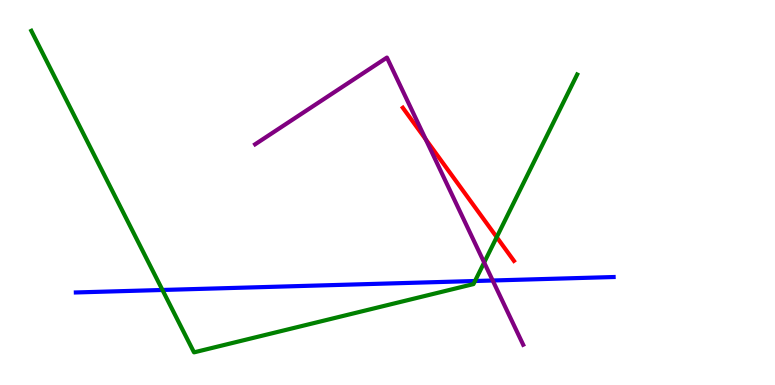[{'lines': ['blue', 'red'], 'intersections': []}, {'lines': ['green', 'red'], 'intersections': [{'x': 6.41, 'y': 3.84}]}, {'lines': ['purple', 'red'], 'intersections': [{'x': 5.49, 'y': 6.38}]}, {'lines': ['blue', 'green'], 'intersections': [{'x': 2.1, 'y': 2.47}, {'x': 6.13, 'y': 2.7}]}, {'lines': ['blue', 'purple'], 'intersections': [{'x': 6.36, 'y': 2.71}]}, {'lines': ['green', 'purple'], 'intersections': [{'x': 6.25, 'y': 3.18}]}]